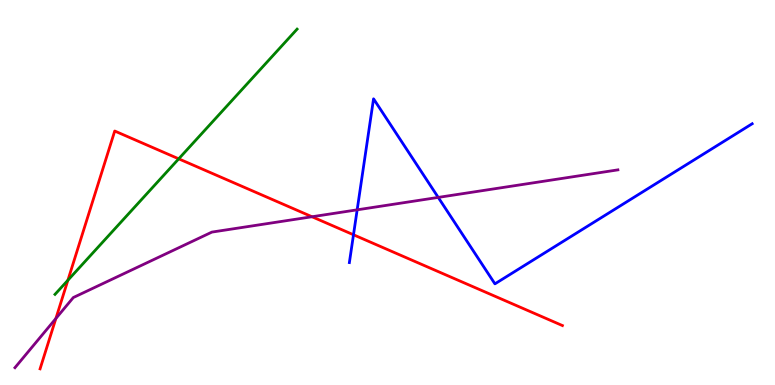[{'lines': ['blue', 'red'], 'intersections': [{'x': 4.56, 'y': 3.9}]}, {'lines': ['green', 'red'], 'intersections': [{'x': 0.876, 'y': 2.72}, {'x': 2.31, 'y': 5.87}]}, {'lines': ['purple', 'red'], 'intersections': [{'x': 0.721, 'y': 1.73}, {'x': 4.03, 'y': 4.37}]}, {'lines': ['blue', 'green'], 'intersections': []}, {'lines': ['blue', 'purple'], 'intersections': [{'x': 4.61, 'y': 4.55}, {'x': 5.65, 'y': 4.87}]}, {'lines': ['green', 'purple'], 'intersections': []}]